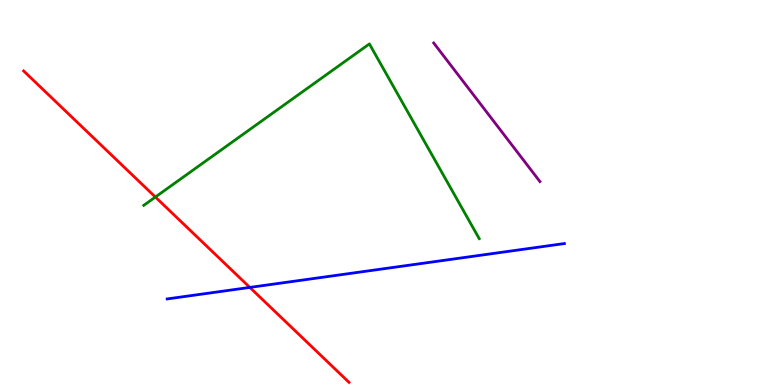[{'lines': ['blue', 'red'], 'intersections': [{'x': 3.22, 'y': 2.53}]}, {'lines': ['green', 'red'], 'intersections': [{'x': 2.0, 'y': 4.88}]}, {'lines': ['purple', 'red'], 'intersections': []}, {'lines': ['blue', 'green'], 'intersections': []}, {'lines': ['blue', 'purple'], 'intersections': []}, {'lines': ['green', 'purple'], 'intersections': []}]